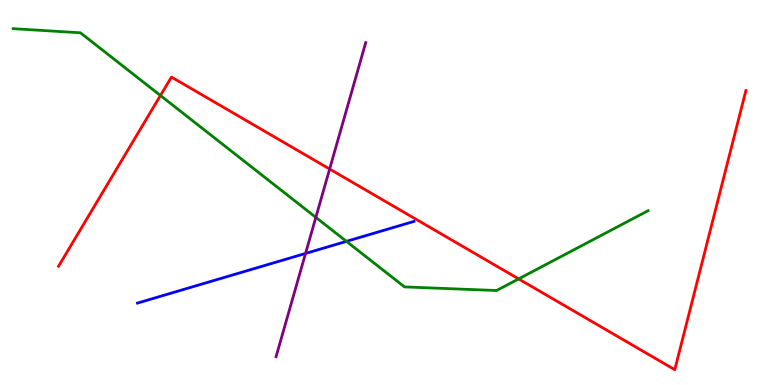[{'lines': ['blue', 'red'], 'intersections': []}, {'lines': ['green', 'red'], 'intersections': [{'x': 2.07, 'y': 7.52}, {'x': 6.69, 'y': 2.76}]}, {'lines': ['purple', 'red'], 'intersections': [{'x': 4.25, 'y': 5.61}]}, {'lines': ['blue', 'green'], 'intersections': [{'x': 4.47, 'y': 3.73}]}, {'lines': ['blue', 'purple'], 'intersections': [{'x': 3.94, 'y': 3.42}]}, {'lines': ['green', 'purple'], 'intersections': [{'x': 4.08, 'y': 4.35}]}]